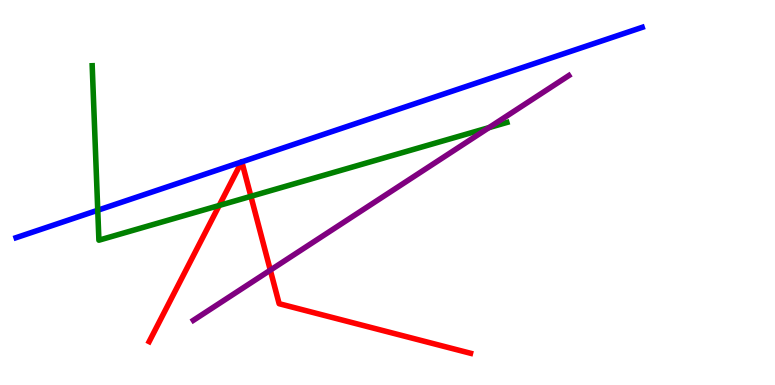[{'lines': ['blue', 'red'], 'intersections': [{'x': 3.12, 'y': 5.79}, {'x': 3.12, 'y': 5.8}]}, {'lines': ['green', 'red'], 'intersections': [{'x': 2.83, 'y': 4.66}, {'x': 3.24, 'y': 4.9}]}, {'lines': ['purple', 'red'], 'intersections': [{'x': 3.49, 'y': 2.98}]}, {'lines': ['blue', 'green'], 'intersections': [{'x': 1.26, 'y': 4.54}]}, {'lines': ['blue', 'purple'], 'intersections': []}, {'lines': ['green', 'purple'], 'intersections': [{'x': 6.31, 'y': 6.68}]}]